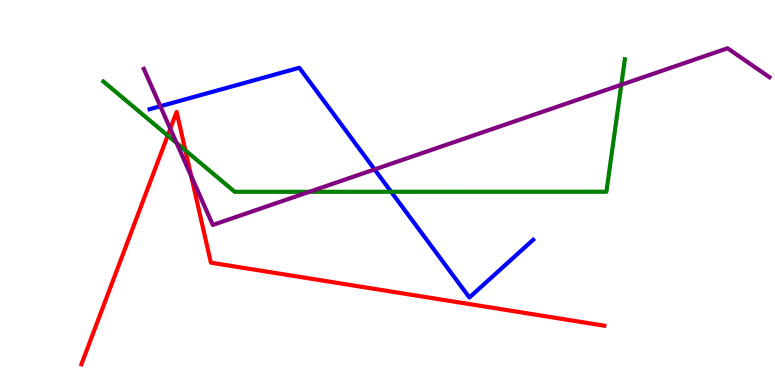[{'lines': ['blue', 'red'], 'intersections': []}, {'lines': ['green', 'red'], 'intersections': [{'x': 2.16, 'y': 6.48}, {'x': 2.39, 'y': 6.1}]}, {'lines': ['purple', 'red'], 'intersections': [{'x': 2.2, 'y': 6.66}, {'x': 2.47, 'y': 5.43}]}, {'lines': ['blue', 'green'], 'intersections': [{'x': 5.05, 'y': 5.02}]}, {'lines': ['blue', 'purple'], 'intersections': [{'x': 2.07, 'y': 7.24}, {'x': 4.83, 'y': 5.6}]}, {'lines': ['green', 'purple'], 'intersections': [{'x': 2.28, 'y': 6.29}, {'x': 3.99, 'y': 5.02}, {'x': 8.02, 'y': 7.8}]}]